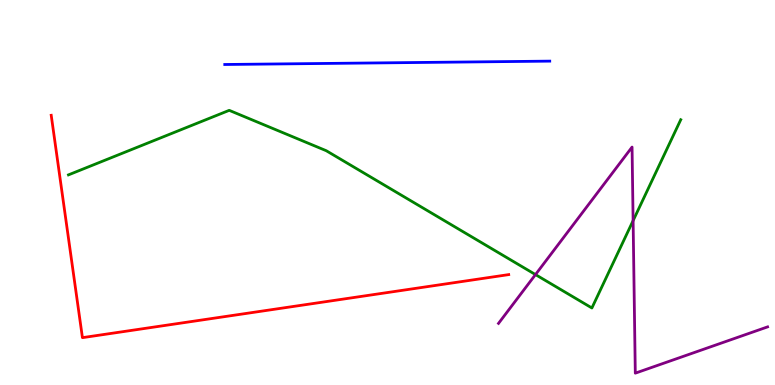[{'lines': ['blue', 'red'], 'intersections': []}, {'lines': ['green', 'red'], 'intersections': []}, {'lines': ['purple', 'red'], 'intersections': []}, {'lines': ['blue', 'green'], 'intersections': []}, {'lines': ['blue', 'purple'], 'intersections': []}, {'lines': ['green', 'purple'], 'intersections': [{'x': 6.91, 'y': 2.87}, {'x': 8.17, 'y': 4.27}]}]